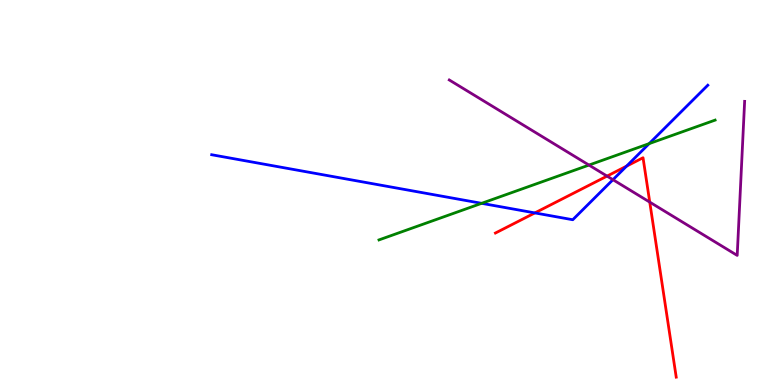[{'lines': ['blue', 'red'], 'intersections': [{'x': 6.9, 'y': 4.47}, {'x': 8.08, 'y': 5.68}]}, {'lines': ['green', 'red'], 'intersections': []}, {'lines': ['purple', 'red'], 'intersections': [{'x': 7.83, 'y': 5.43}, {'x': 8.38, 'y': 4.75}]}, {'lines': ['blue', 'green'], 'intersections': [{'x': 6.21, 'y': 4.72}, {'x': 8.38, 'y': 6.27}]}, {'lines': ['blue', 'purple'], 'intersections': [{'x': 7.91, 'y': 5.33}]}, {'lines': ['green', 'purple'], 'intersections': [{'x': 7.6, 'y': 5.71}]}]